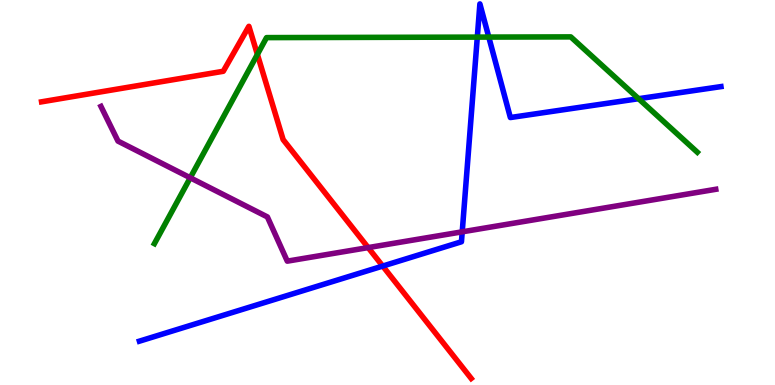[{'lines': ['blue', 'red'], 'intersections': [{'x': 4.94, 'y': 3.09}]}, {'lines': ['green', 'red'], 'intersections': [{'x': 3.32, 'y': 8.59}]}, {'lines': ['purple', 'red'], 'intersections': [{'x': 4.75, 'y': 3.57}]}, {'lines': ['blue', 'green'], 'intersections': [{'x': 6.16, 'y': 9.04}, {'x': 6.31, 'y': 9.04}, {'x': 8.24, 'y': 7.44}]}, {'lines': ['blue', 'purple'], 'intersections': [{'x': 5.96, 'y': 3.98}]}, {'lines': ['green', 'purple'], 'intersections': [{'x': 2.45, 'y': 5.38}]}]